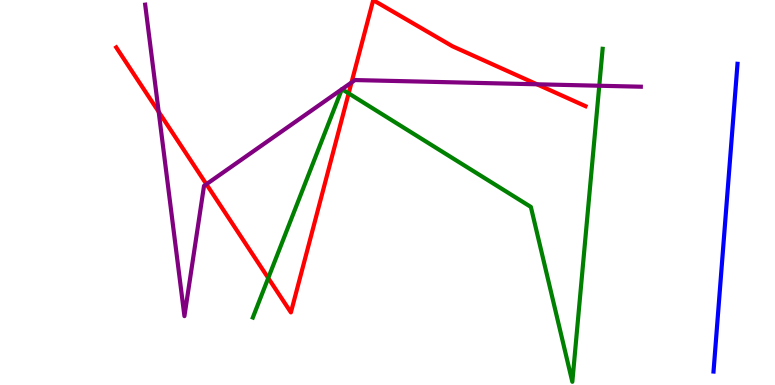[{'lines': ['blue', 'red'], 'intersections': []}, {'lines': ['green', 'red'], 'intersections': [{'x': 3.46, 'y': 2.78}, {'x': 4.5, 'y': 7.58}]}, {'lines': ['purple', 'red'], 'intersections': [{'x': 2.05, 'y': 7.1}, {'x': 2.66, 'y': 5.22}, {'x': 4.54, 'y': 7.86}, {'x': 6.93, 'y': 7.81}]}, {'lines': ['blue', 'green'], 'intersections': []}, {'lines': ['blue', 'purple'], 'intersections': []}, {'lines': ['green', 'purple'], 'intersections': [{'x': 4.41, 'y': 7.68}, {'x': 4.41, 'y': 7.68}, {'x': 7.73, 'y': 7.77}]}]